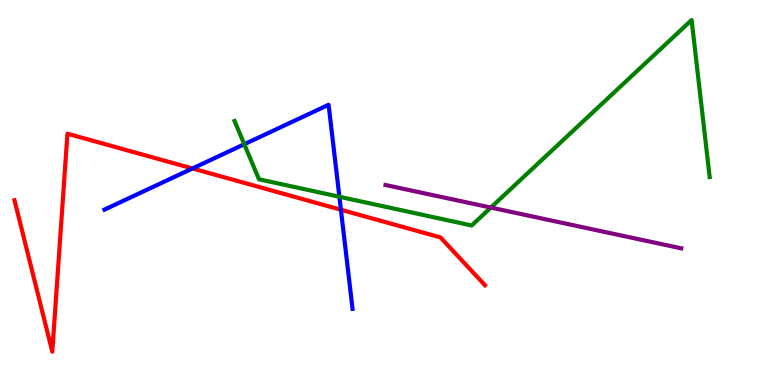[{'lines': ['blue', 'red'], 'intersections': [{'x': 2.48, 'y': 5.62}, {'x': 4.4, 'y': 4.55}]}, {'lines': ['green', 'red'], 'intersections': []}, {'lines': ['purple', 'red'], 'intersections': []}, {'lines': ['blue', 'green'], 'intersections': [{'x': 3.15, 'y': 6.25}, {'x': 4.38, 'y': 4.89}]}, {'lines': ['blue', 'purple'], 'intersections': []}, {'lines': ['green', 'purple'], 'intersections': [{'x': 6.33, 'y': 4.61}]}]